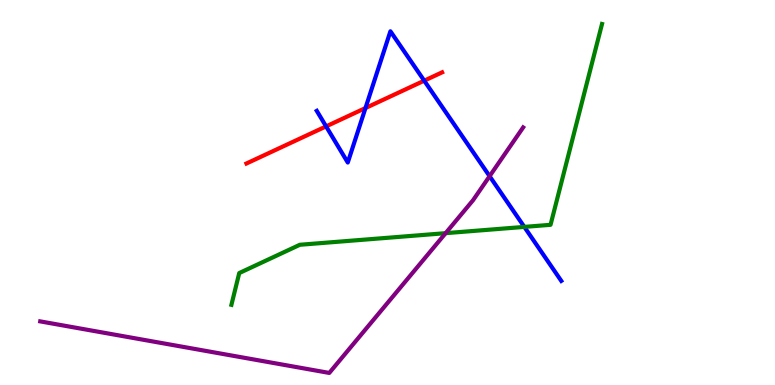[{'lines': ['blue', 'red'], 'intersections': [{'x': 4.21, 'y': 6.72}, {'x': 4.72, 'y': 7.19}, {'x': 5.47, 'y': 7.9}]}, {'lines': ['green', 'red'], 'intersections': []}, {'lines': ['purple', 'red'], 'intersections': []}, {'lines': ['blue', 'green'], 'intersections': [{'x': 6.77, 'y': 4.11}]}, {'lines': ['blue', 'purple'], 'intersections': [{'x': 6.32, 'y': 5.42}]}, {'lines': ['green', 'purple'], 'intersections': [{'x': 5.75, 'y': 3.94}]}]